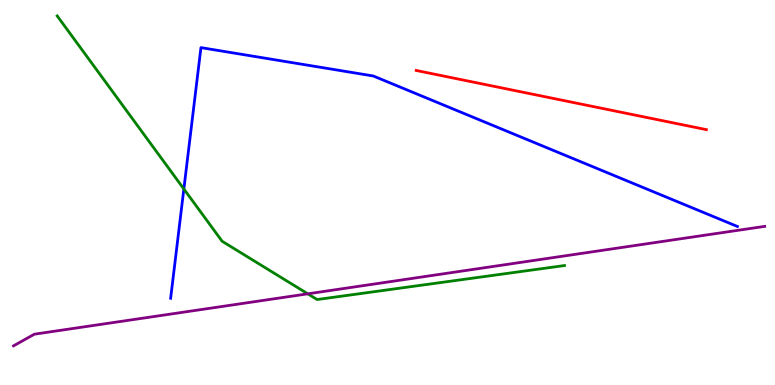[{'lines': ['blue', 'red'], 'intersections': []}, {'lines': ['green', 'red'], 'intersections': []}, {'lines': ['purple', 'red'], 'intersections': []}, {'lines': ['blue', 'green'], 'intersections': [{'x': 2.37, 'y': 5.09}]}, {'lines': ['blue', 'purple'], 'intersections': []}, {'lines': ['green', 'purple'], 'intersections': [{'x': 3.97, 'y': 2.37}]}]